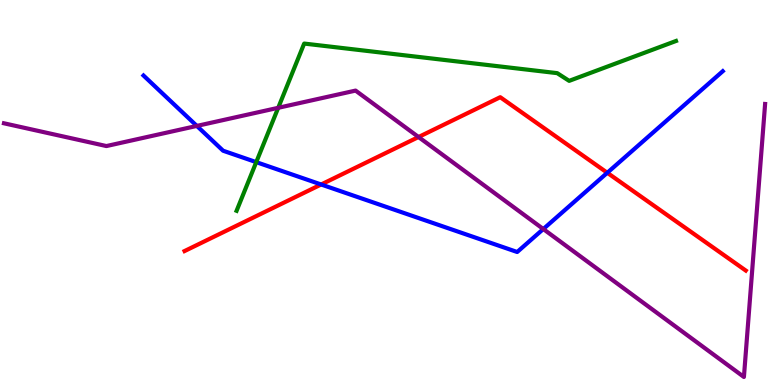[{'lines': ['blue', 'red'], 'intersections': [{'x': 4.14, 'y': 5.21}, {'x': 7.84, 'y': 5.51}]}, {'lines': ['green', 'red'], 'intersections': []}, {'lines': ['purple', 'red'], 'intersections': [{'x': 5.4, 'y': 6.44}]}, {'lines': ['blue', 'green'], 'intersections': [{'x': 3.31, 'y': 5.79}]}, {'lines': ['blue', 'purple'], 'intersections': [{'x': 2.54, 'y': 6.73}, {'x': 7.01, 'y': 4.05}]}, {'lines': ['green', 'purple'], 'intersections': [{'x': 3.59, 'y': 7.2}]}]